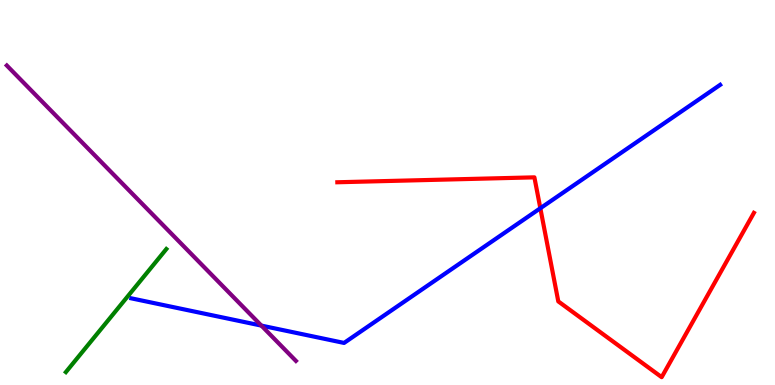[{'lines': ['blue', 'red'], 'intersections': [{'x': 6.97, 'y': 4.59}]}, {'lines': ['green', 'red'], 'intersections': []}, {'lines': ['purple', 'red'], 'intersections': []}, {'lines': ['blue', 'green'], 'intersections': []}, {'lines': ['blue', 'purple'], 'intersections': [{'x': 3.37, 'y': 1.54}]}, {'lines': ['green', 'purple'], 'intersections': []}]